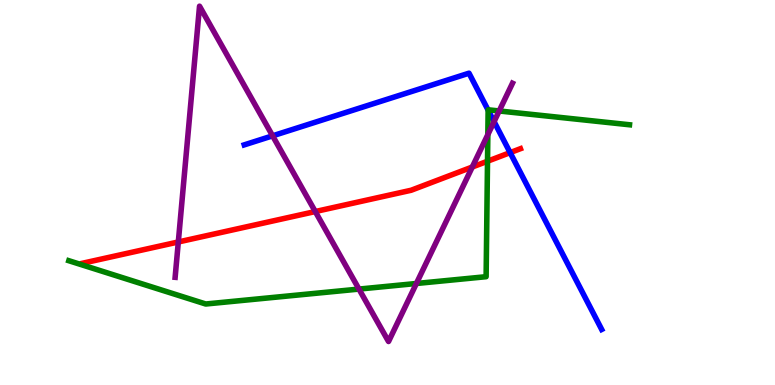[{'lines': ['blue', 'red'], 'intersections': [{'x': 6.58, 'y': 6.04}]}, {'lines': ['green', 'red'], 'intersections': [{'x': 6.29, 'y': 5.81}]}, {'lines': ['purple', 'red'], 'intersections': [{'x': 2.3, 'y': 3.72}, {'x': 4.07, 'y': 4.51}, {'x': 6.09, 'y': 5.66}]}, {'lines': ['blue', 'green'], 'intersections': [{'x': 6.3, 'y': 7.14}]}, {'lines': ['blue', 'purple'], 'intersections': [{'x': 3.52, 'y': 6.47}, {'x': 6.38, 'y': 6.84}]}, {'lines': ['green', 'purple'], 'intersections': [{'x': 4.63, 'y': 2.49}, {'x': 5.37, 'y': 2.64}, {'x': 6.29, 'y': 6.5}, {'x': 6.44, 'y': 7.12}]}]